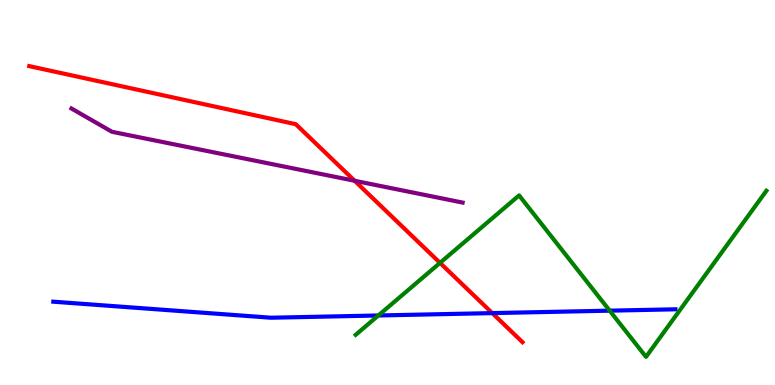[{'lines': ['blue', 'red'], 'intersections': [{'x': 6.35, 'y': 1.87}]}, {'lines': ['green', 'red'], 'intersections': [{'x': 5.68, 'y': 3.17}]}, {'lines': ['purple', 'red'], 'intersections': [{'x': 4.58, 'y': 5.3}]}, {'lines': ['blue', 'green'], 'intersections': [{'x': 4.88, 'y': 1.81}, {'x': 7.87, 'y': 1.93}]}, {'lines': ['blue', 'purple'], 'intersections': []}, {'lines': ['green', 'purple'], 'intersections': []}]